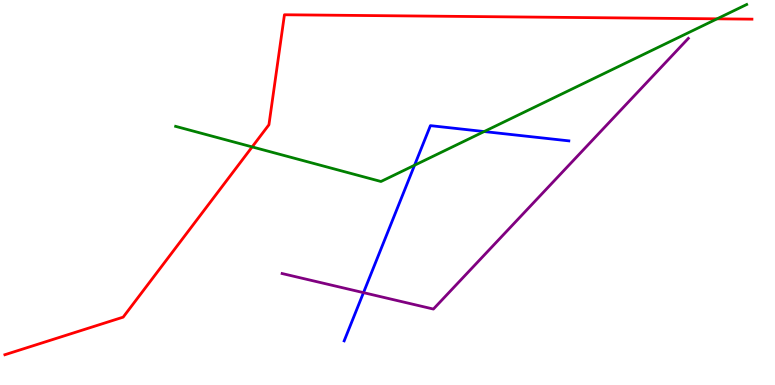[{'lines': ['blue', 'red'], 'intersections': []}, {'lines': ['green', 'red'], 'intersections': [{'x': 3.25, 'y': 6.18}, {'x': 9.25, 'y': 9.51}]}, {'lines': ['purple', 'red'], 'intersections': []}, {'lines': ['blue', 'green'], 'intersections': [{'x': 5.35, 'y': 5.71}, {'x': 6.25, 'y': 6.58}]}, {'lines': ['blue', 'purple'], 'intersections': [{'x': 4.69, 'y': 2.4}]}, {'lines': ['green', 'purple'], 'intersections': []}]